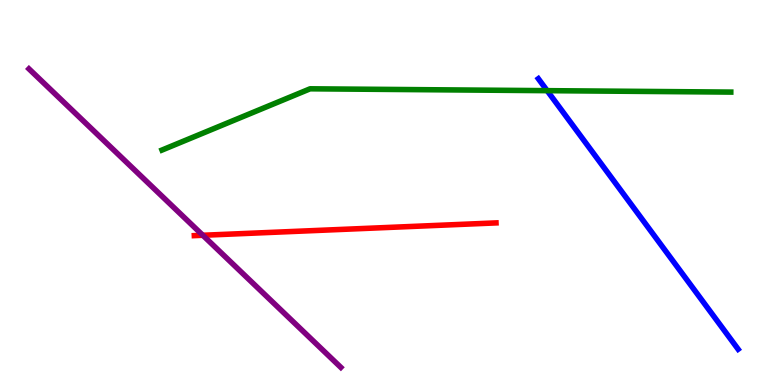[{'lines': ['blue', 'red'], 'intersections': []}, {'lines': ['green', 'red'], 'intersections': []}, {'lines': ['purple', 'red'], 'intersections': [{'x': 2.62, 'y': 3.89}]}, {'lines': ['blue', 'green'], 'intersections': [{'x': 7.06, 'y': 7.65}]}, {'lines': ['blue', 'purple'], 'intersections': []}, {'lines': ['green', 'purple'], 'intersections': []}]